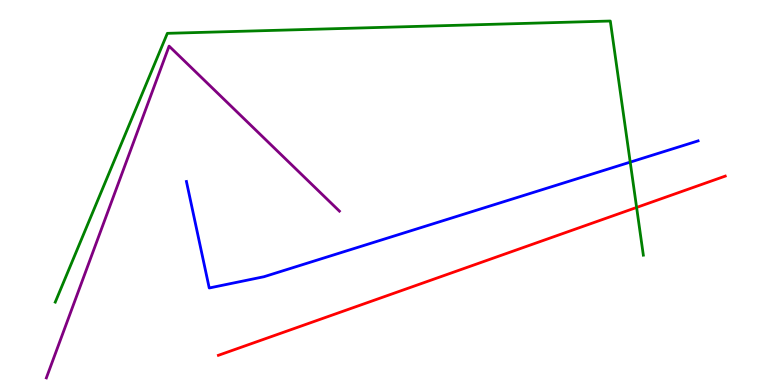[{'lines': ['blue', 'red'], 'intersections': []}, {'lines': ['green', 'red'], 'intersections': [{'x': 8.21, 'y': 4.61}]}, {'lines': ['purple', 'red'], 'intersections': []}, {'lines': ['blue', 'green'], 'intersections': [{'x': 8.13, 'y': 5.79}]}, {'lines': ['blue', 'purple'], 'intersections': []}, {'lines': ['green', 'purple'], 'intersections': []}]